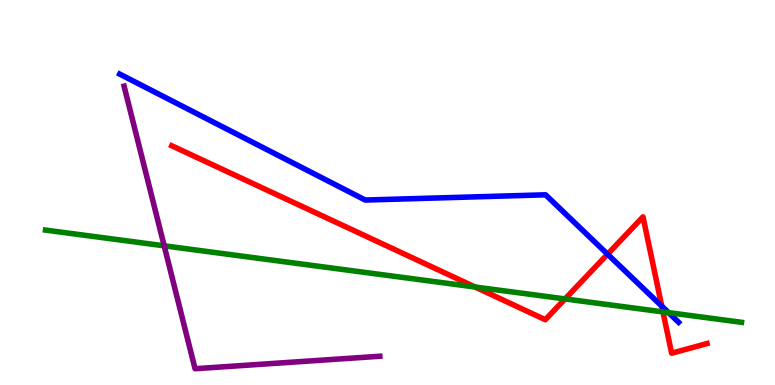[{'lines': ['blue', 'red'], 'intersections': [{'x': 7.84, 'y': 3.4}, {'x': 8.54, 'y': 2.05}]}, {'lines': ['green', 'red'], 'intersections': [{'x': 6.13, 'y': 2.55}, {'x': 7.29, 'y': 2.24}, {'x': 8.55, 'y': 1.9}]}, {'lines': ['purple', 'red'], 'intersections': []}, {'lines': ['blue', 'green'], 'intersections': [{'x': 8.63, 'y': 1.88}]}, {'lines': ['blue', 'purple'], 'intersections': []}, {'lines': ['green', 'purple'], 'intersections': [{'x': 2.12, 'y': 3.62}]}]